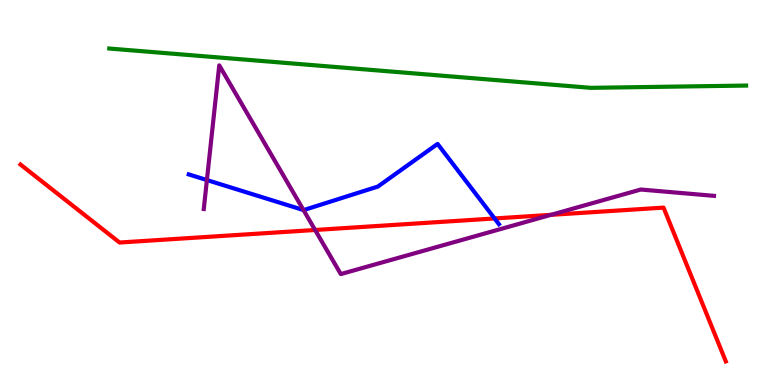[{'lines': ['blue', 'red'], 'intersections': [{'x': 6.38, 'y': 4.33}]}, {'lines': ['green', 'red'], 'intersections': []}, {'lines': ['purple', 'red'], 'intersections': [{'x': 4.07, 'y': 4.03}, {'x': 7.11, 'y': 4.42}]}, {'lines': ['blue', 'green'], 'intersections': []}, {'lines': ['blue', 'purple'], 'intersections': [{'x': 2.67, 'y': 5.32}, {'x': 3.92, 'y': 4.54}]}, {'lines': ['green', 'purple'], 'intersections': []}]